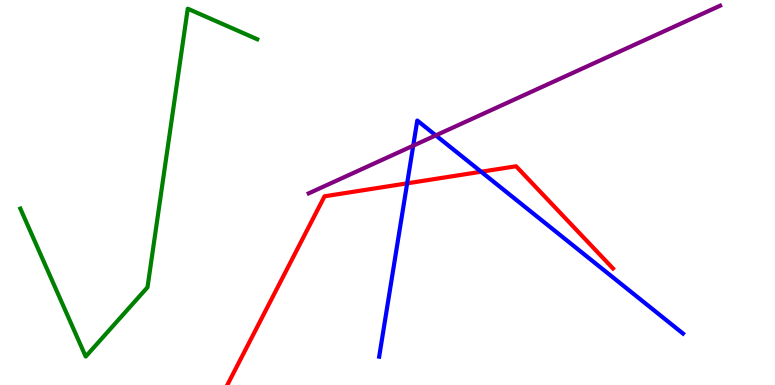[{'lines': ['blue', 'red'], 'intersections': [{'x': 5.25, 'y': 5.24}, {'x': 6.21, 'y': 5.54}]}, {'lines': ['green', 'red'], 'intersections': []}, {'lines': ['purple', 'red'], 'intersections': []}, {'lines': ['blue', 'green'], 'intersections': []}, {'lines': ['blue', 'purple'], 'intersections': [{'x': 5.33, 'y': 6.22}, {'x': 5.62, 'y': 6.48}]}, {'lines': ['green', 'purple'], 'intersections': []}]